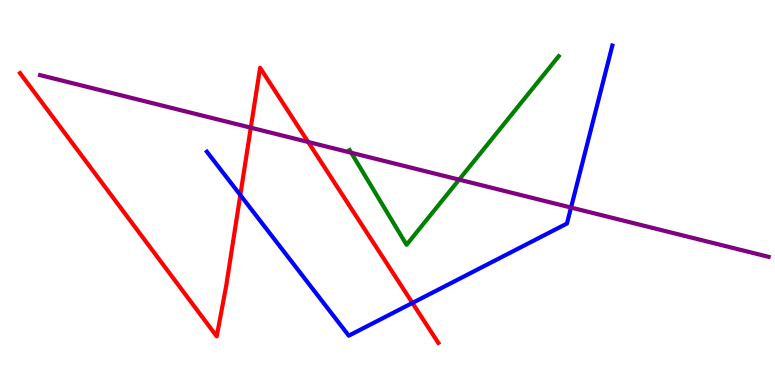[{'lines': ['blue', 'red'], 'intersections': [{'x': 3.1, 'y': 4.93}, {'x': 5.32, 'y': 2.13}]}, {'lines': ['green', 'red'], 'intersections': []}, {'lines': ['purple', 'red'], 'intersections': [{'x': 3.24, 'y': 6.68}, {'x': 3.98, 'y': 6.31}]}, {'lines': ['blue', 'green'], 'intersections': []}, {'lines': ['blue', 'purple'], 'intersections': [{'x': 7.37, 'y': 4.61}]}, {'lines': ['green', 'purple'], 'intersections': [{'x': 4.53, 'y': 6.03}, {'x': 5.92, 'y': 5.33}]}]